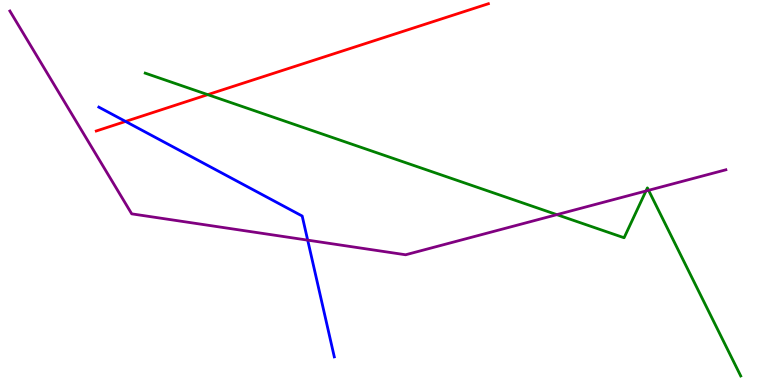[{'lines': ['blue', 'red'], 'intersections': [{'x': 1.62, 'y': 6.85}]}, {'lines': ['green', 'red'], 'intersections': [{'x': 2.68, 'y': 7.54}]}, {'lines': ['purple', 'red'], 'intersections': []}, {'lines': ['blue', 'green'], 'intersections': []}, {'lines': ['blue', 'purple'], 'intersections': [{'x': 3.97, 'y': 3.76}]}, {'lines': ['green', 'purple'], 'intersections': [{'x': 7.19, 'y': 4.42}, {'x': 8.33, 'y': 5.04}, {'x': 8.37, 'y': 5.06}]}]